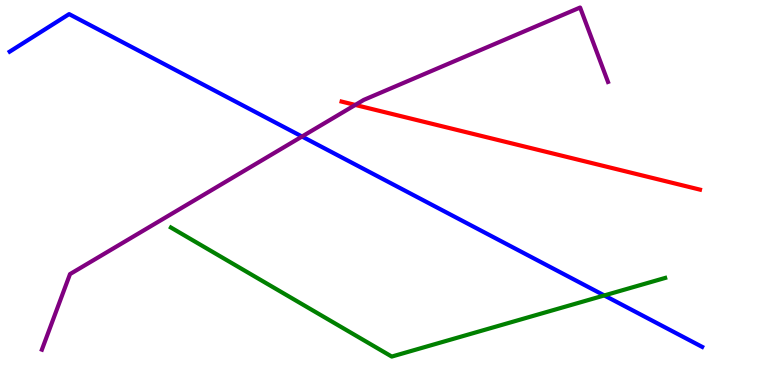[{'lines': ['blue', 'red'], 'intersections': []}, {'lines': ['green', 'red'], 'intersections': []}, {'lines': ['purple', 'red'], 'intersections': [{'x': 4.58, 'y': 7.27}]}, {'lines': ['blue', 'green'], 'intersections': [{'x': 7.8, 'y': 2.33}]}, {'lines': ['blue', 'purple'], 'intersections': [{'x': 3.9, 'y': 6.45}]}, {'lines': ['green', 'purple'], 'intersections': []}]